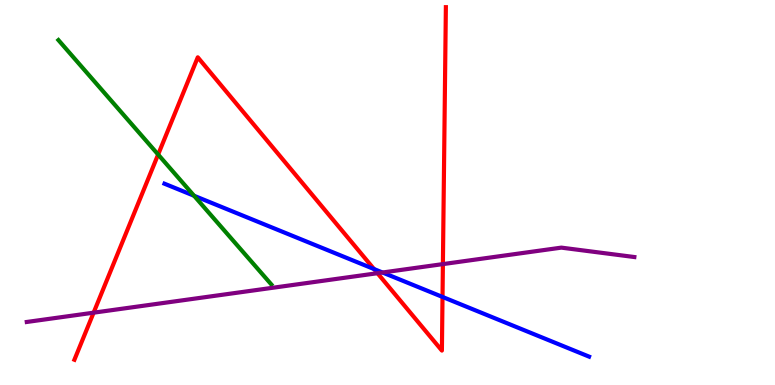[{'lines': ['blue', 'red'], 'intersections': [{'x': 4.83, 'y': 3.01}, {'x': 5.71, 'y': 2.29}]}, {'lines': ['green', 'red'], 'intersections': [{'x': 2.04, 'y': 5.99}]}, {'lines': ['purple', 'red'], 'intersections': [{'x': 1.21, 'y': 1.88}, {'x': 4.87, 'y': 2.9}, {'x': 5.71, 'y': 3.14}]}, {'lines': ['blue', 'green'], 'intersections': [{'x': 2.5, 'y': 4.92}]}, {'lines': ['blue', 'purple'], 'intersections': [{'x': 4.94, 'y': 2.92}]}, {'lines': ['green', 'purple'], 'intersections': []}]